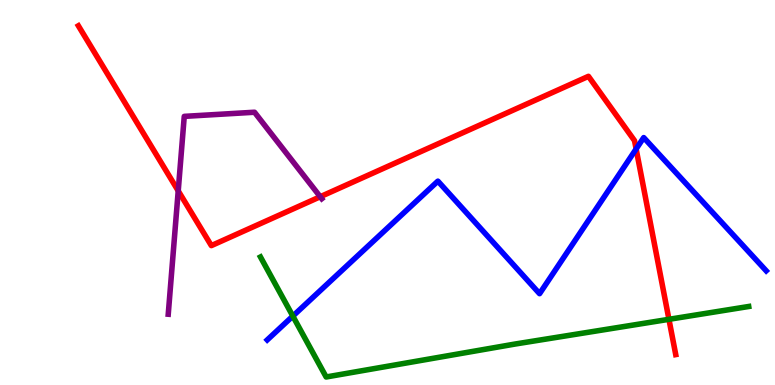[{'lines': ['blue', 'red'], 'intersections': [{'x': 8.21, 'y': 6.13}]}, {'lines': ['green', 'red'], 'intersections': [{'x': 8.63, 'y': 1.71}]}, {'lines': ['purple', 'red'], 'intersections': [{'x': 2.3, 'y': 5.04}, {'x': 4.13, 'y': 4.89}]}, {'lines': ['blue', 'green'], 'intersections': [{'x': 3.78, 'y': 1.79}]}, {'lines': ['blue', 'purple'], 'intersections': []}, {'lines': ['green', 'purple'], 'intersections': []}]